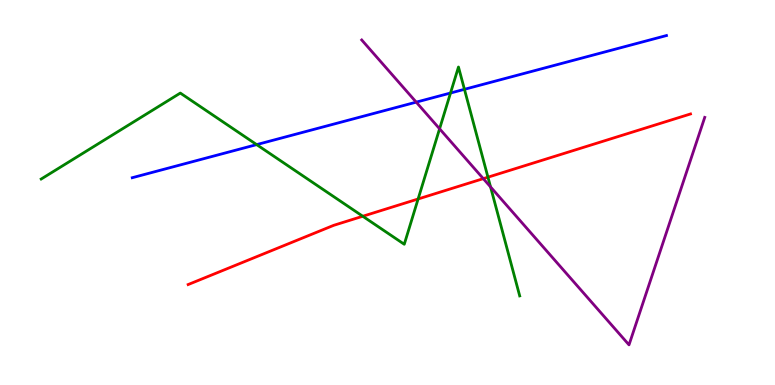[{'lines': ['blue', 'red'], 'intersections': []}, {'lines': ['green', 'red'], 'intersections': [{'x': 4.68, 'y': 4.38}, {'x': 5.4, 'y': 4.83}, {'x': 6.3, 'y': 5.4}]}, {'lines': ['purple', 'red'], 'intersections': [{'x': 6.24, 'y': 5.36}]}, {'lines': ['blue', 'green'], 'intersections': [{'x': 3.31, 'y': 6.24}, {'x': 5.81, 'y': 7.58}, {'x': 5.99, 'y': 7.68}]}, {'lines': ['blue', 'purple'], 'intersections': [{'x': 5.37, 'y': 7.35}]}, {'lines': ['green', 'purple'], 'intersections': [{'x': 5.67, 'y': 6.65}, {'x': 6.33, 'y': 5.14}]}]